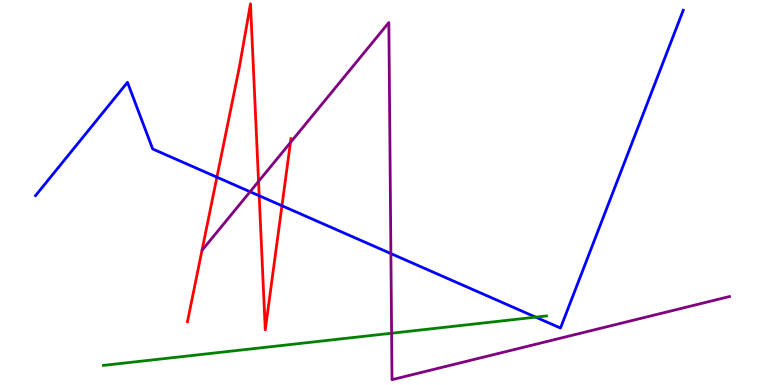[{'lines': ['blue', 'red'], 'intersections': [{'x': 2.8, 'y': 5.4}, {'x': 3.34, 'y': 4.92}, {'x': 3.64, 'y': 4.66}]}, {'lines': ['green', 'red'], 'intersections': []}, {'lines': ['purple', 'red'], 'intersections': [{'x': 3.34, 'y': 5.29}, {'x': 3.75, 'y': 6.3}]}, {'lines': ['blue', 'green'], 'intersections': [{'x': 6.91, 'y': 1.76}]}, {'lines': ['blue', 'purple'], 'intersections': [{'x': 3.23, 'y': 5.02}, {'x': 5.04, 'y': 3.41}]}, {'lines': ['green', 'purple'], 'intersections': [{'x': 5.05, 'y': 1.34}]}]